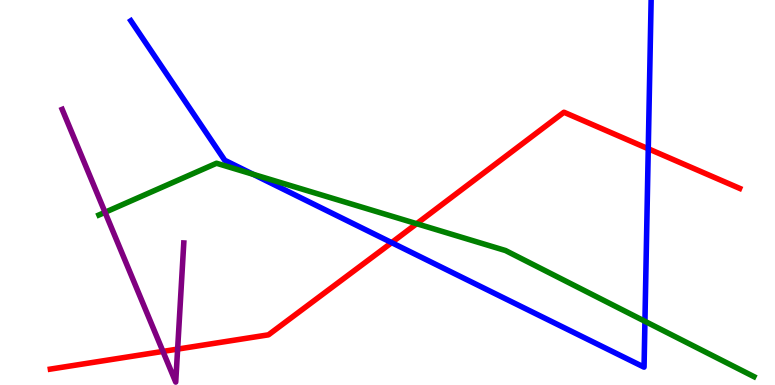[{'lines': ['blue', 'red'], 'intersections': [{'x': 5.05, 'y': 3.7}, {'x': 8.36, 'y': 6.14}]}, {'lines': ['green', 'red'], 'intersections': [{'x': 5.38, 'y': 4.19}]}, {'lines': ['purple', 'red'], 'intersections': [{'x': 2.1, 'y': 0.872}, {'x': 2.29, 'y': 0.932}]}, {'lines': ['blue', 'green'], 'intersections': [{'x': 3.27, 'y': 5.47}, {'x': 8.32, 'y': 1.65}]}, {'lines': ['blue', 'purple'], 'intersections': []}, {'lines': ['green', 'purple'], 'intersections': [{'x': 1.36, 'y': 4.49}]}]